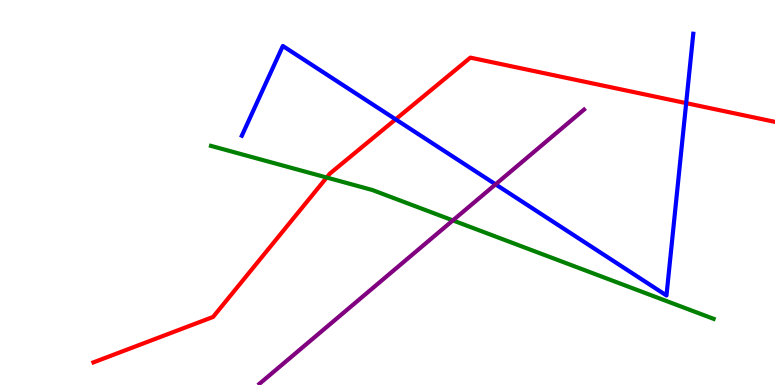[{'lines': ['blue', 'red'], 'intersections': [{'x': 5.1, 'y': 6.9}, {'x': 8.85, 'y': 7.32}]}, {'lines': ['green', 'red'], 'intersections': [{'x': 4.22, 'y': 5.39}]}, {'lines': ['purple', 'red'], 'intersections': []}, {'lines': ['blue', 'green'], 'intersections': []}, {'lines': ['blue', 'purple'], 'intersections': [{'x': 6.39, 'y': 5.21}]}, {'lines': ['green', 'purple'], 'intersections': [{'x': 5.84, 'y': 4.28}]}]